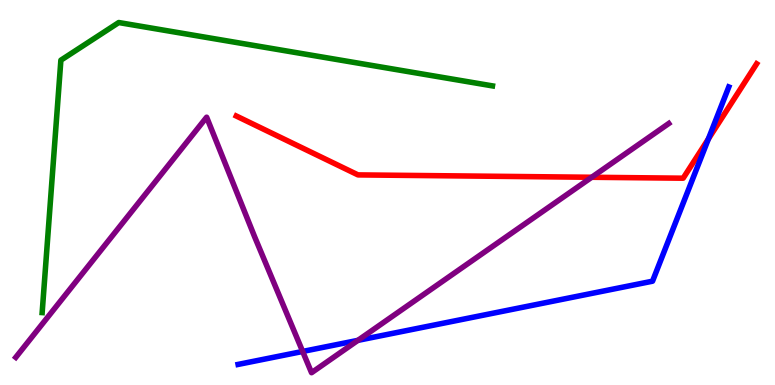[{'lines': ['blue', 'red'], 'intersections': [{'x': 9.14, 'y': 6.39}]}, {'lines': ['green', 'red'], 'intersections': []}, {'lines': ['purple', 'red'], 'intersections': [{'x': 7.63, 'y': 5.4}]}, {'lines': ['blue', 'green'], 'intersections': []}, {'lines': ['blue', 'purple'], 'intersections': [{'x': 3.91, 'y': 0.871}, {'x': 4.62, 'y': 1.16}]}, {'lines': ['green', 'purple'], 'intersections': []}]